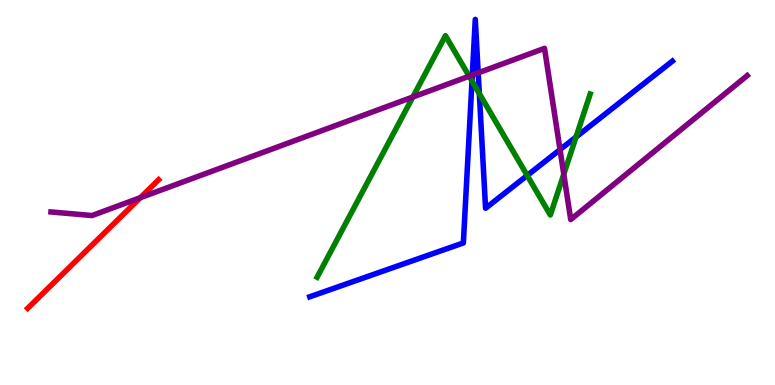[{'lines': ['blue', 'red'], 'intersections': []}, {'lines': ['green', 'red'], 'intersections': []}, {'lines': ['purple', 'red'], 'intersections': [{'x': 1.81, 'y': 4.86}]}, {'lines': ['blue', 'green'], 'intersections': [{'x': 6.09, 'y': 7.89}, {'x': 6.18, 'y': 7.57}, {'x': 6.8, 'y': 5.44}, {'x': 7.43, 'y': 6.44}]}, {'lines': ['blue', 'purple'], 'intersections': [{'x': 6.09, 'y': 8.05}, {'x': 6.17, 'y': 8.11}, {'x': 7.23, 'y': 6.11}]}, {'lines': ['green', 'purple'], 'intersections': [{'x': 5.33, 'y': 7.48}, {'x': 6.05, 'y': 8.02}, {'x': 7.27, 'y': 5.47}]}]